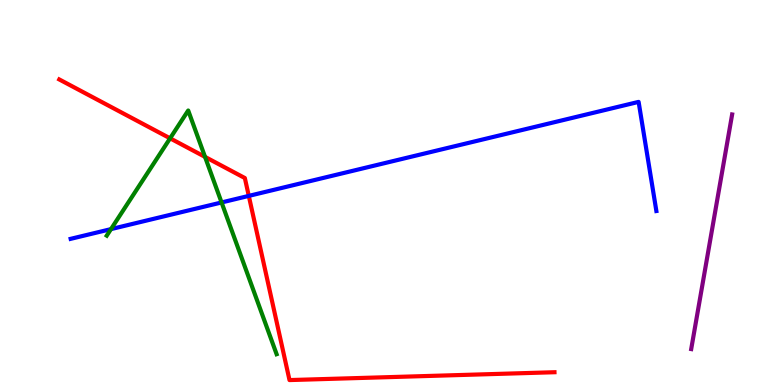[{'lines': ['blue', 'red'], 'intersections': [{'x': 3.21, 'y': 4.91}]}, {'lines': ['green', 'red'], 'intersections': [{'x': 2.19, 'y': 6.41}, {'x': 2.65, 'y': 5.93}]}, {'lines': ['purple', 'red'], 'intersections': []}, {'lines': ['blue', 'green'], 'intersections': [{'x': 1.43, 'y': 4.05}, {'x': 2.86, 'y': 4.74}]}, {'lines': ['blue', 'purple'], 'intersections': []}, {'lines': ['green', 'purple'], 'intersections': []}]